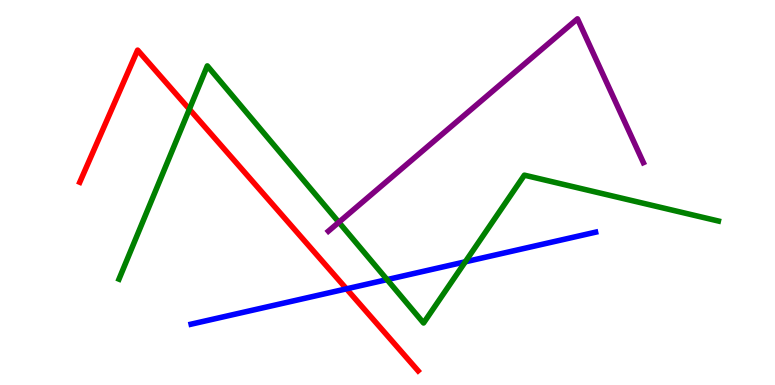[{'lines': ['blue', 'red'], 'intersections': [{'x': 4.47, 'y': 2.5}]}, {'lines': ['green', 'red'], 'intersections': [{'x': 2.44, 'y': 7.16}]}, {'lines': ['purple', 'red'], 'intersections': []}, {'lines': ['blue', 'green'], 'intersections': [{'x': 4.99, 'y': 2.74}, {'x': 6.0, 'y': 3.2}]}, {'lines': ['blue', 'purple'], 'intersections': []}, {'lines': ['green', 'purple'], 'intersections': [{'x': 4.37, 'y': 4.23}]}]